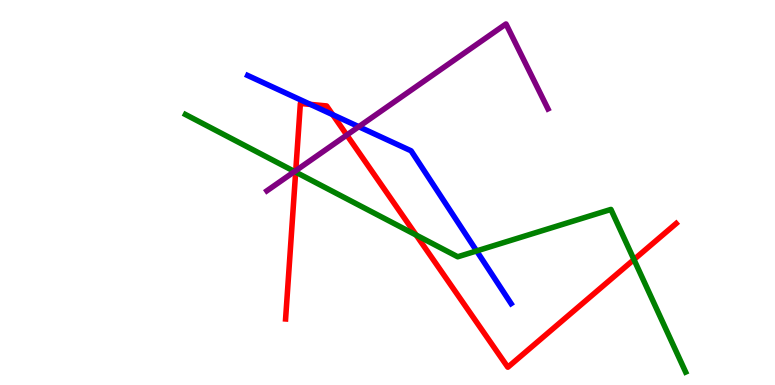[{'lines': ['blue', 'red'], 'intersections': [{'x': 4.01, 'y': 7.29}, {'x': 4.29, 'y': 7.02}]}, {'lines': ['green', 'red'], 'intersections': [{'x': 3.82, 'y': 5.53}, {'x': 5.37, 'y': 3.89}, {'x': 8.18, 'y': 3.26}]}, {'lines': ['purple', 'red'], 'intersections': [{'x': 3.82, 'y': 5.57}, {'x': 4.47, 'y': 6.49}]}, {'lines': ['blue', 'green'], 'intersections': [{'x': 6.15, 'y': 3.48}]}, {'lines': ['blue', 'purple'], 'intersections': [{'x': 4.63, 'y': 6.71}]}, {'lines': ['green', 'purple'], 'intersections': [{'x': 3.8, 'y': 5.55}]}]